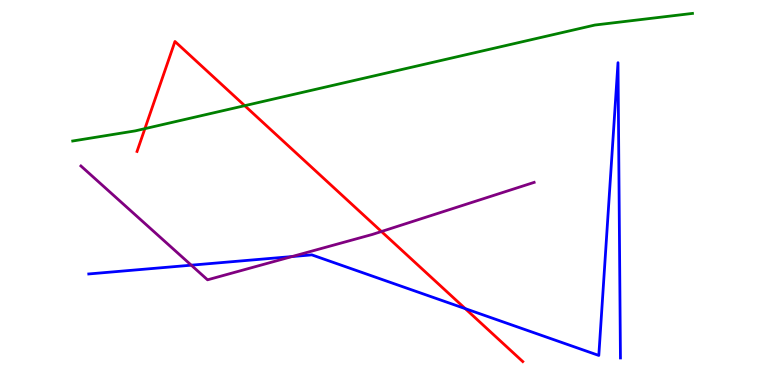[{'lines': ['blue', 'red'], 'intersections': [{'x': 6.0, 'y': 1.98}]}, {'lines': ['green', 'red'], 'intersections': [{'x': 1.87, 'y': 6.66}, {'x': 3.16, 'y': 7.26}]}, {'lines': ['purple', 'red'], 'intersections': [{'x': 4.92, 'y': 3.99}]}, {'lines': ['blue', 'green'], 'intersections': []}, {'lines': ['blue', 'purple'], 'intersections': [{'x': 2.47, 'y': 3.11}, {'x': 3.77, 'y': 3.34}]}, {'lines': ['green', 'purple'], 'intersections': []}]